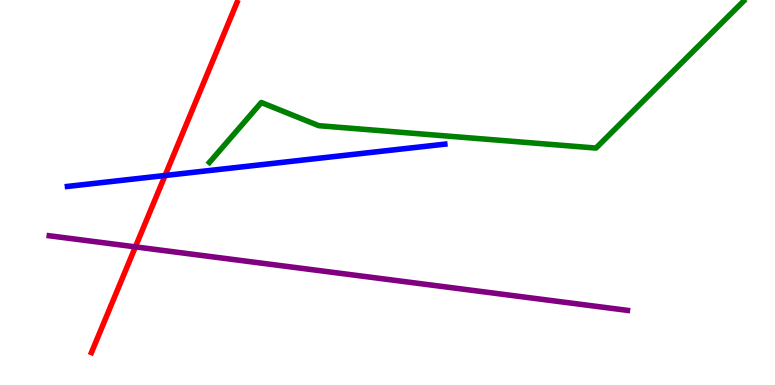[{'lines': ['blue', 'red'], 'intersections': [{'x': 2.13, 'y': 5.44}]}, {'lines': ['green', 'red'], 'intersections': []}, {'lines': ['purple', 'red'], 'intersections': [{'x': 1.75, 'y': 3.59}]}, {'lines': ['blue', 'green'], 'intersections': []}, {'lines': ['blue', 'purple'], 'intersections': []}, {'lines': ['green', 'purple'], 'intersections': []}]